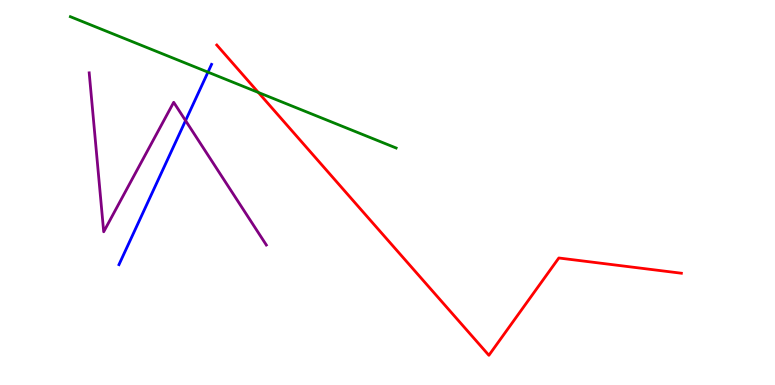[{'lines': ['blue', 'red'], 'intersections': []}, {'lines': ['green', 'red'], 'intersections': [{'x': 3.33, 'y': 7.6}]}, {'lines': ['purple', 'red'], 'intersections': []}, {'lines': ['blue', 'green'], 'intersections': [{'x': 2.68, 'y': 8.13}]}, {'lines': ['blue', 'purple'], 'intersections': [{'x': 2.39, 'y': 6.87}]}, {'lines': ['green', 'purple'], 'intersections': []}]